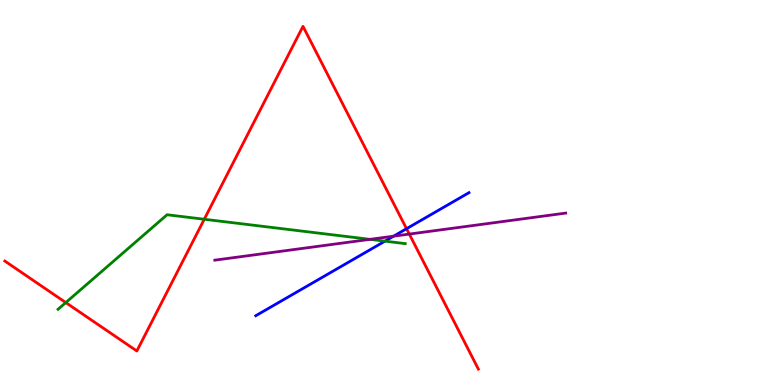[{'lines': ['blue', 'red'], 'intersections': [{'x': 5.25, 'y': 4.06}]}, {'lines': ['green', 'red'], 'intersections': [{'x': 0.849, 'y': 2.14}, {'x': 2.64, 'y': 4.31}]}, {'lines': ['purple', 'red'], 'intersections': [{'x': 5.28, 'y': 3.92}]}, {'lines': ['blue', 'green'], 'intersections': [{'x': 4.97, 'y': 3.74}]}, {'lines': ['blue', 'purple'], 'intersections': [{'x': 5.08, 'y': 3.87}]}, {'lines': ['green', 'purple'], 'intersections': [{'x': 4.77, 'y': 3.78}]}]